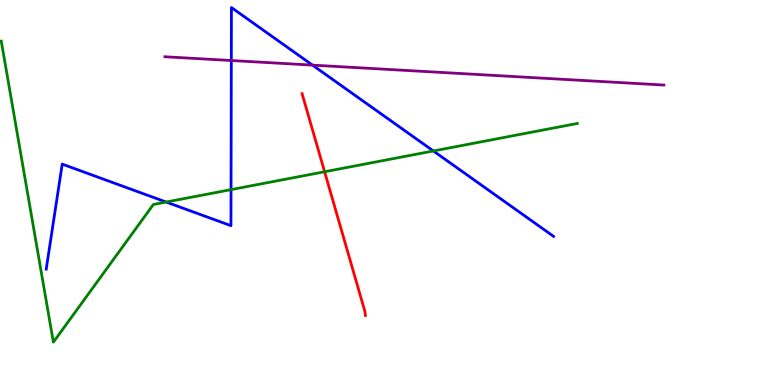[{'lines': ['blue', 'red'], 'intersections': []}, {'lines': ['green', 'red'], 'intersections': [{'x': 4.19, 'y': 5.54}]}, {'lines': ['purple', 'red'], 'intersections': []}, {'lines': ['blue', 'green'], 'intersections': [{'x': 2.14, 'y': 4.75}, {'x': 2.98, 'y': 5.07}, {'x': 5.59, 'y': 6.08}]}, {'lines': ['blue', 'purple'], 'intersections': [{'x': 2.98, 'y': 8.43}, {'x': 4.03, 'y': 8.31}]}, {'lines': ['green', 'purple'], 'intersections': []}]